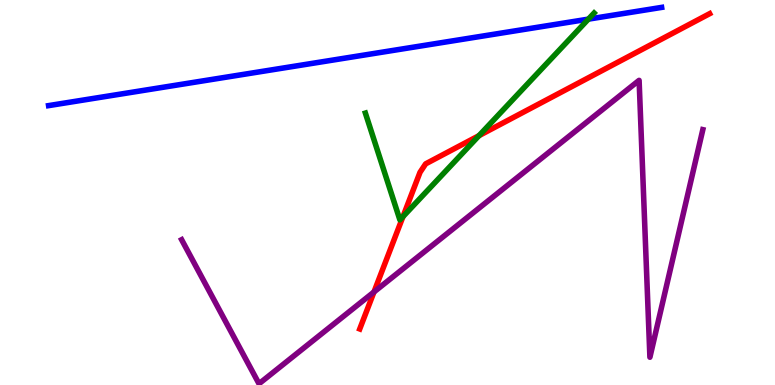[{'lines': ['blue', 'red'], 'intersections': []}, {'lines': ['green', 'red'], 'intersections': [{'x': 5.2, 'y': 4.37}, {'x': 6.18, 'y': 6.48}]}, {'lines': ['purple', 'red'], 'intersections': [{'x': 4.83, 'y': 2.42}]}, {'lines': ['blue', 'green'], 'intersections': [{'x': 7.59, 'y': 9.5}]}, {'lines': ['blue', 'purple'], 'intersections': []}, {'lines': ['green', 'purple'], 'intersections': []}]